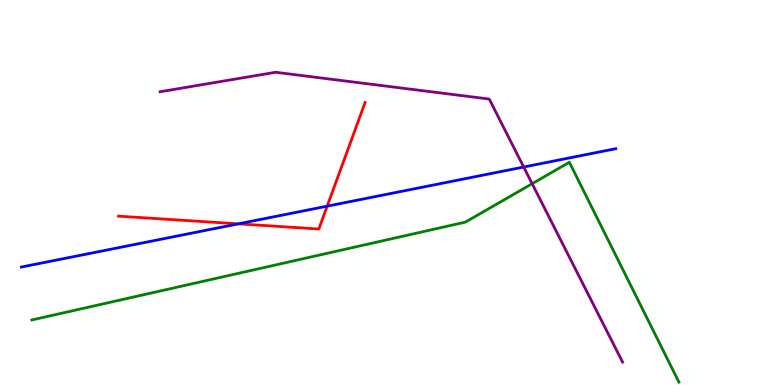[{'lines': ['blue', 'red'], 'intersections': [{'x': 3.08, 'y': 4.19}, {'x': 4.22, 'y': 4.65}]}, {'lines': ['green', 'red'], 'intersections': []}, {'lines': ['purple', 'red'], 'intersections': []}, {'lines': ['blue', 'green'], 'intersections': []}, {'lines': ['blue', 'purple'], 'intersections': [{'x': 6.76, 'y': 5.66}]}, {'lines': ['green', 'purple'], 'intersections': [{'x': 6.87, 'y': 5.23}]}]